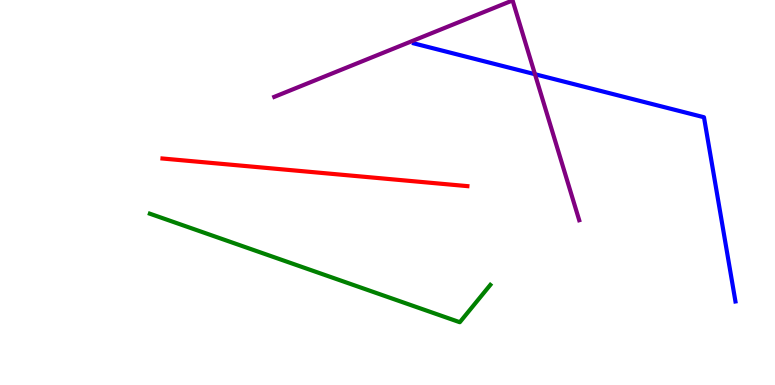[{'lines': ['blue', 'red'], 'intersections': []}, {'lines': ['green', 'red'], 'intersections': []}, {'lines': ['purple', 'red'], 'intersections': []}, {'lines': ['blue', 'green'], 'intersections': []}, {'lines': ['blue', 'purple'], 'intersections': [{'x': 6.9, 'y': 8.07}]}, {'lines': ['green', 'purple'], 'intersections': []}]